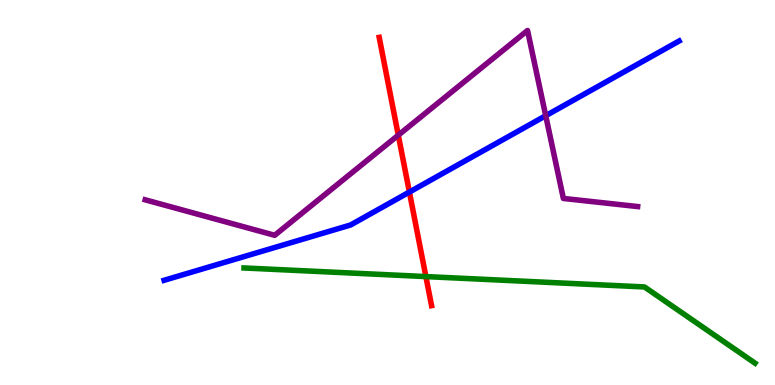[{'lines': ['blue', 'red'], 'intersections': [{'x': 5.28, 'y': 5.01}]}, {'lines': ['green', 'red'], 'intersections': [{'x': 5.5, 'y': 2.82}]}, {'lines': ['purple', 'red'], 'intersections': [{'x': 5.14, 'y': 6.49}]}, {'lines': ['blue', 'green'], 'intersections': []}, {'lines': ['blue', 'purple'], 'intersections': [{'x': 7.04, 'y': 6.99}]}, {'lines': ['green', 'purple'], 'intersections': []}]